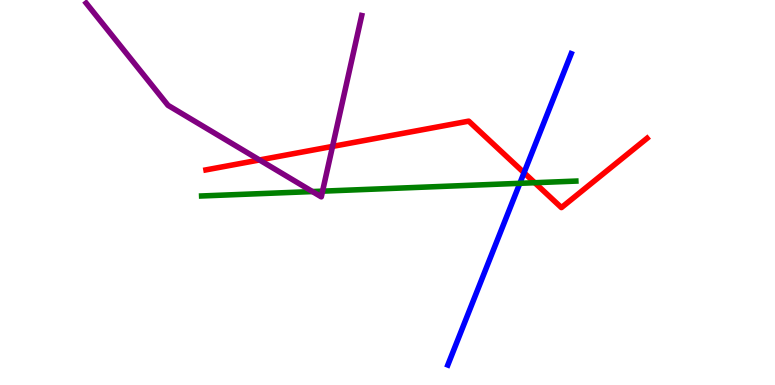[{'lines': ['blue', 'red'], 'intersections': [{'x': 6.76, 'y': 5.51}]}, {'lines': ['green', 'red'], 'intersections': [{'x': 6.9, 'y': 5.25}]}, {'lines': ['purple', 'red'], 'intersections': [{'x': 3.35, 'y': 5.85}, {'x': 4.29, 'y': 6.2}]}, {'lines': ['blue', 'green'], 'intersections': [{'x': 6.71, 'y': 5.24}]}, {'lines': ['blue', 'purple'], 'intersections': []}, {'lines': ['green', 'purple'], 'intersections': [{'x': 4.03, 'y': 5.02}, {'x': 4.16, 'y': 5.03}]}]